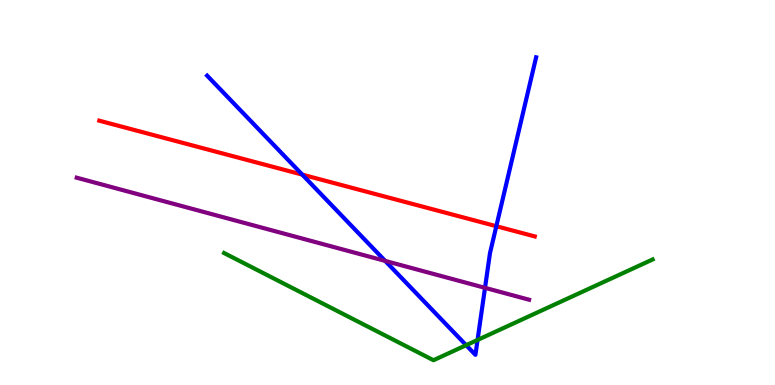[{'lines': ['blue', 'red'], 'intersections': [{'x': 3.9, 'y': 5.46}, {'x': 6.4, 'y': 4.12}]}, {'lines': ['green', 'red'], 'intersections': []}, {'lines': ['purple', 'red'], 'intersections': []}, {'lines': ['blue', 'green'], 'intersections': [{'x': 6.02, 'y': 1.03}, {'x': 6.16, 'y': 1.17}]}, {'lines': ['blue', 'purple'], 'intersections': [{'x': 4.97, 'y': 3.22}, {'x': 6.26, 'y': 2.52}]}, {'lines': ['green', 'purple'], 'intersections': []}]